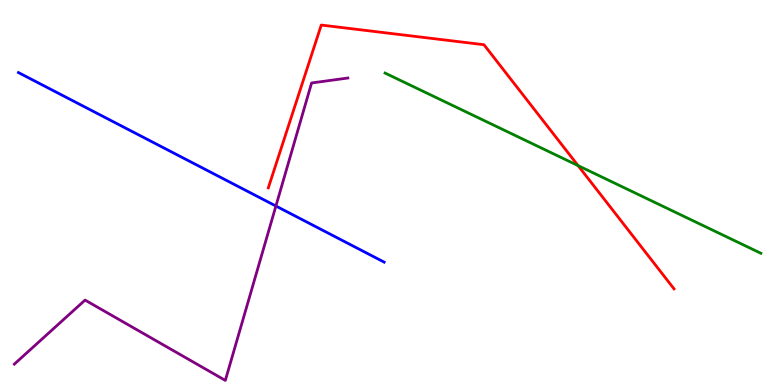[{'lines': ['blue', 'red'], 'intersections': []}, {'lines': ['green', 'red'], 'intersections': [{'x': 7.46, 'y': 5.7}]}, {'lines': ['purple', 'red'], 'intersections': []}, {'lines': ['blue', 'green'], 'intersections': []}, {'lines': ['blue', 'purple'], 'intersections': [{'x': 3.56, 'y': 4.65}]}, {'lines': ['green', 'purple'], 'intersections': []}]